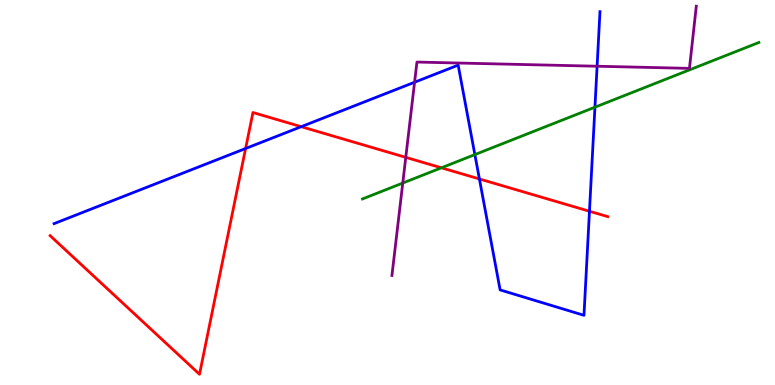[{'lines': ['blue', 'red'], 'intersections': [{'x': 3.17, 'y': 6.14}, {'x': 3.89, 'y': 6.71}, {'x': 6.19, 'y': 5.35}, {'x': 7.61, 'y': 4.51}]}, {'lines': ['green', 'red'], 'intersections': [{'x': 5.7, 'y': 5.64}]}, {'lines': ['purple', 'red'], 'intersections': [{'x': 5.24, 'y': 5.91}]}, {'lines': ['blue', 'green'], 'intersections': [{'x': 6.13, 'y': 5.98}, {'x': 7.68, 'y': 7.22}]}, {'lines': ['blue', 'purple'], 'intersections': [{'x': 5.35, 'y': 7.86}, {'x': 7.7, 'y': 8.28}]}, {'lines': ['green', 'purple'], 'intersections': [{'x': 5.2, 'y': 5.25}]}]